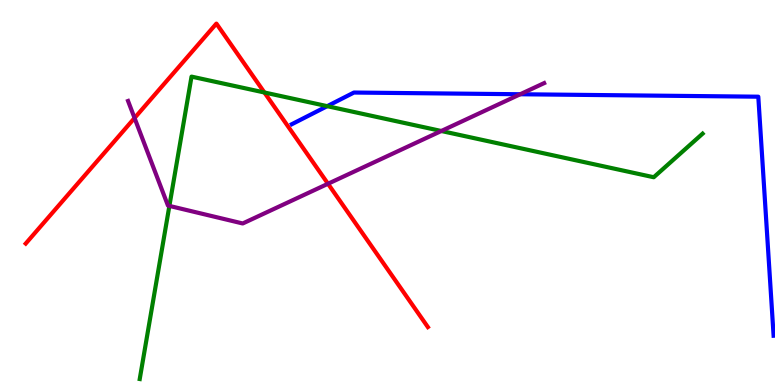[{'lines': ['blue', 'red'], 'intersections': []}, {'lines': ['green', 'red'], 'intersections': [{'x': 3.41, 'y': 7.6}]}, {'lines': ['purple', 'red'], 'intersections': [{'x': 1.74, 'y': 6.93}, {'x': 4.23, 'y': 5.23}]}, {'lines': ['blue', 'green'], 'intersections': [{'x': 4.22, 'y': 7.24}]}, {'lines': ['blue', 'purple'], 'intersections': [{'x': 6.71, 'y': 7.55}]}, {'lines': ['green', 'purple'], 'intersections': [{'x': 2.19, 'y': 4.65}, {'x': 5.69, 'y': 6.6}]}]